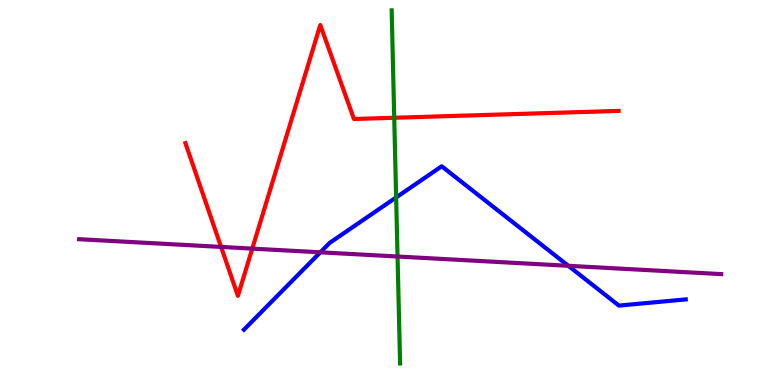[{'lines': ['blue', 'red'], 'intersections': []}, {'lines': ['green', 'red'], 'intersections': [{'x': 5.09, 'y': 6.94}]}, {'lines': ['purple', 'red'], 'intersections': [{'x': 2.85, 'y': 3.59}, {'x': 3.26, 'y': 3.54}]}, {'lines': ['blue', 'green'], 'intersections': [{'x': 5.11, 'y': 4.87}]}, {'lines': ['blue', 'purple'], 'intersections': [{'x': 4.13, 'y': 3.45}, {'x': 7.33, 'y': 3.1}]}, {'lines': ['green', 'purple'], 'intersections': [{'x': 5.13, 'y': 3.34}]}]